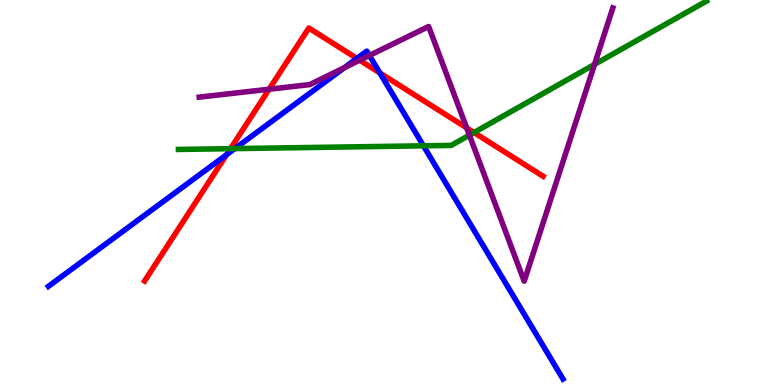[{'lines': ['blue', 'red'], 'intersections': [{'x': 2.92, 'y': 5.98}, {'x': 4.61, 'y': 8.48}, {'x': 4.9, 'y': 8.1}]}, {'lines': ['green', 'red'], 'intersections': [{'x': 2.97, 'y': 6.14}, {'x': 6.12, 'y': 6.56}]}, {'lines': ['purple', 'red'], 'intersections': [{'x': 3.47, 'y': 7.68}, {'x': 4.64, 'y': 8.44}, {'x': 6.02, 'y': 6.68}]}, {'lines': ['blue', 'green'], 'intersections': [{'x': 3.03, 'y': 6.14}, {'x': 5.46, 'y': 6.21}]}, {'lines': ['blue', 'purple'], 'intersections': [{'x': 4.44, 'y': 8.24}, {'x': 4.77, 'y': 8.56}]}, {'lines': ['green', 'purple'], 'intersections': [{'x': 6.06, 'y': 6.49}, {'x': 7.67, 'y': 8.33}]}]